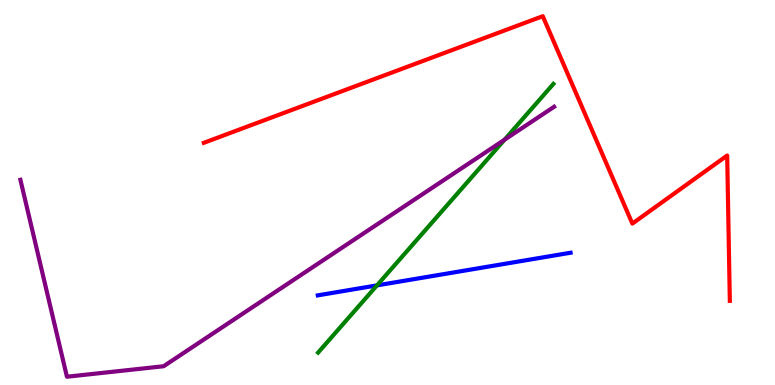[{'lines': ['blue', 'red'], 'intersections': []}, {'lines': ['green', 'red'], 'intersections': []}, {'lines': ['purple', 'red'], 'intersections': []}, {'lines': ['blue', 'green'], 'intersections': [{'x': 4.86, 'y': 2.59}]}, {'lines': ['blue', 'purple'], 'intersections': []}, {'lines': ['green', 'purple'], 'intersections': [{'x': 6.51, 'y': 6.37}]}]